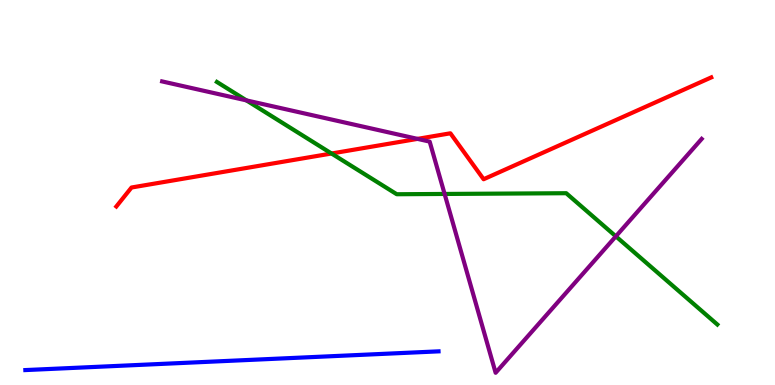[{'lines': ['blue', 'red'], 'intersections': []}, {'lines': ['green', 'red'], 'intersections': [{'x': 4.28, 'y': 6.01}]}, {'lines': ['purple', 'red'], 'intersections': [{'x': 5.39, 'y': 6.39}]}, {'lines': ['blue', 'green'], 'intersections': []}, {'lines': ['blue', 'purple'], 'intersections': []}, {'lines': ['green', 'purple'], 'intersections': [{'x': 3.18, 'y': 7.39}, {'x': 5.74, 'y': 4.96}, {'x': 7.95, 'y': 3.86}]}]